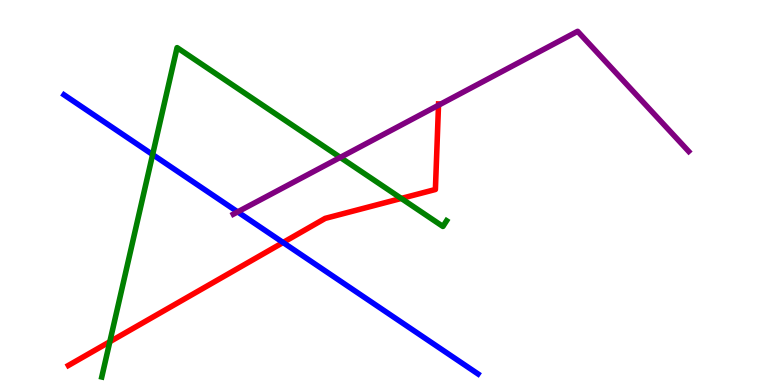[{'lines': ['blue', 'red'], 'intersections': [{'x': 3.65, 'y': 3.7}]}, {'lines': ['green', 'red'], 'intersections': [{'x': 1.42, 'y': 1.12}, {'x': 5.18, 'y': 4.85}]}, {'lines': ['purple', 'red'], 'intersections': [{'x': 5.66, 'y': 7.27}]}, {'lines': ['blue', 'green'], 'intersections': [{'x': 1.97, 'y': 5.99}]}, {'lines': ['blue', 'purple'], 'intersections': [{'x': 3.07, 'y': 4.5}]}, {'lines': ['green', 'purple'], 'intersections': [{'x': 4.39, 'y': 5.91}]}]